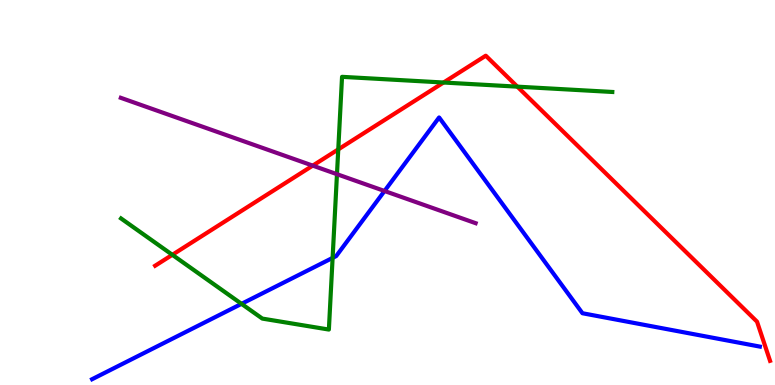[{'lines': ['blue', 'red'], 'intersections': []}, {'lines': ['green', 'red'], 'intersections': [{'x': 2.22, 'y': 3.38}, {'x': 4.36, 'y': 6.12}, {'x': 5.72, 'y': 7.86}, {'x': 6.68, 'y': 7.75}]}, {'lines': ['purple', 'red'], 'intersections': [{'x': 4.04, 'y': 5.7}]}, {'lines': ['blue', 'green'], 'intersections': [{'x': 3.12, 'y': 2.11}, {'x': 4.29, 'y': 3.3}]}, {'lines': ['blue', 'purple'], 'intersections': [{'x': 4.96, 'y': 5.04}]}, {'lines': ['green', 'purple'], 'intersections': [{'x': 4.35, 'y': 5.48}]}]